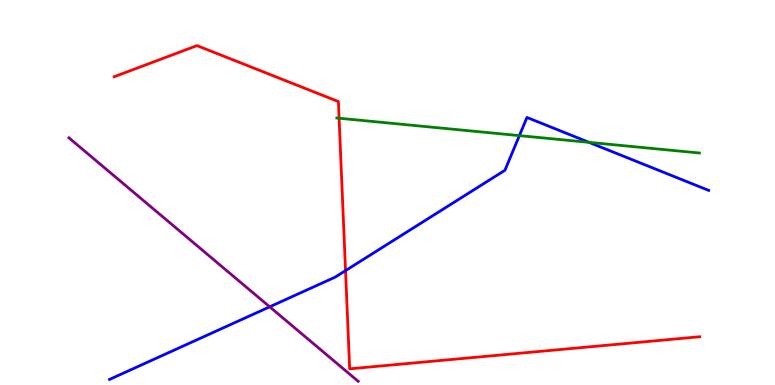[{'lines': ['blue', 'red'], 'intersections': [{'x': 4.46, 'y': 2.97}]}, {'lines': ['green', 'red'], 'intersections': [{'x': 4.38, 'y': 6.93}]}, {'lines': ['purple', 'red'], 'intersections': []}, {'lines': ['blue', 'green'], 'intersections': [{'x': 6.7, 'y': 6.48}, {'x': 7.6, 'y': 6.3}]}, {'lines': ['blue', 'purple'], 'intersections': [{'x': 3.48, 'y': 2.03}]}, {'lines': ['green', 'purple'], 'intersections': []}]